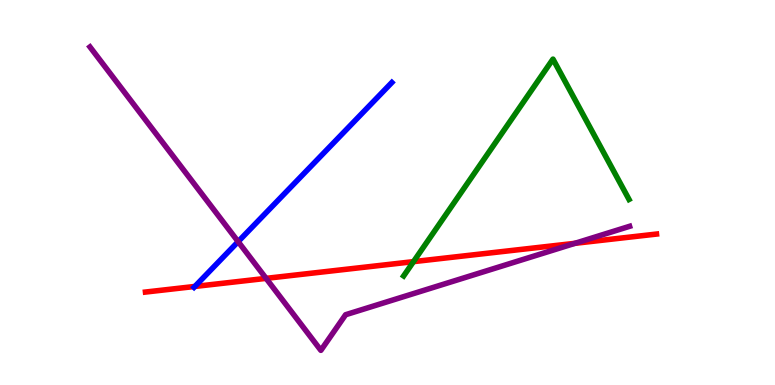[{'lines': ['blue', 'red'], 'intersections': [{'x': 2.51, 'y': 2.56}]}, {'lines': ['green', 'red'], 'intersections': [{'x': 5.34, 'y': 3.2}]}, {'lines': ['purple', 'red'], 'intersections': [{'x': 3.43, 'y': 2.77}, {'x': 7.42, 'y': 3.68}]}, {'lines': ['blue', 'green'], 'intersections': []}, {'lines': ['blue', 'purple'], 'intersections': [{'x': 3.07, 'y': 3.72}]}, {'lines': ['green', 'purple'], 'intersections': []}]